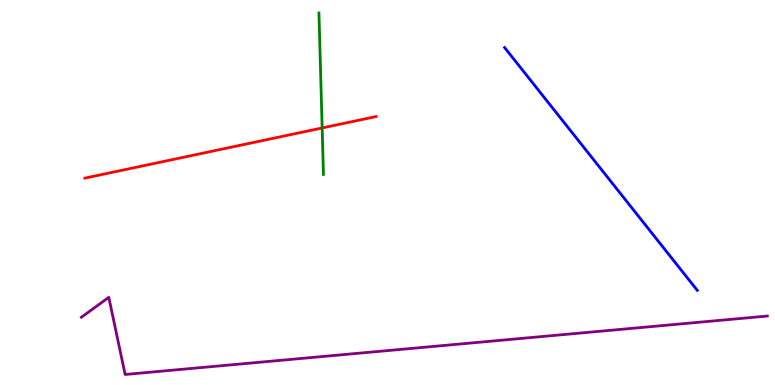[{'lines': ['blue', 'red'], 'intersections': []}, {'lines': ['green', 'red'], 'intersections': [{'x': 4.16, 'y': 6.68}]}, {'lines': ['purple', 'red'], 'intersections': []}, {'lines': ['blue', 'green'], 'intersections': []}, {'lines': ['blue', 'purple'], 'intersections': []}, {'lines': ['green', 'purple'], 'intersections': []}]